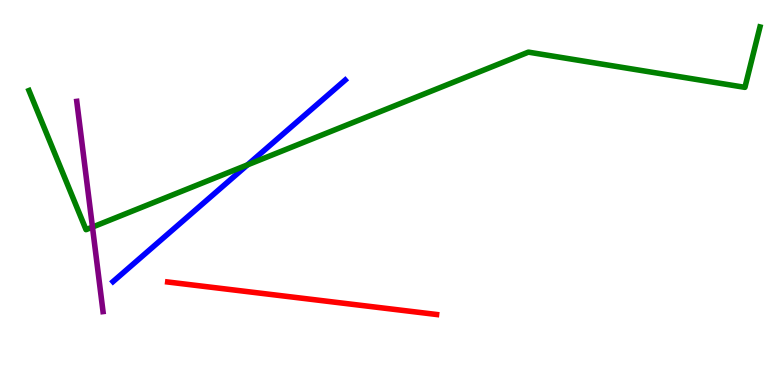[{'lines': ['blue', 'red'], 'intersections': []}, {'lines': ['green', 'red'], 'intersections': []}, {'lines': ['purple', 'red'], 'intersections': []}, {'lines': ['blue', 'green'], 'intersections': [{'x': 3.19, 'y': 5.72}]}, {'lines': ['blue', 'purple'], 'intersections': []}, {'lines': ['green', 'purple'], 'intersections': [{'x': 1.19, 'y': 4.1}]}]